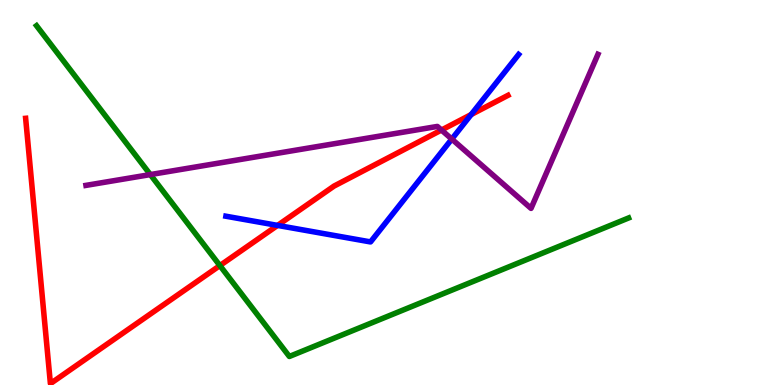[{'lines': ['blue', 'red'], 'intersections': [{'x': 3.58, 'y': 4.15}, {'x': 6.08, 'y': 7.02}]}, {'lines': ['green', 'red'], 'intersections': [{'x': 2.84, 'y': 3.1}]}, {'lines': ['purple', 'red'], 'intersections': [{'x': 5.7, 'y': 6.62}]}, {'lines': ['blue', 'green'], 'intersections': []}, {'lines': ['blue', 'purple'], 'intersections': [{'x': 5.83, 'y': 6.39}]}, {'lines': ['green', 'purple'], 'intersections': [{'x': 1.94, 'y': 5.47}]}]